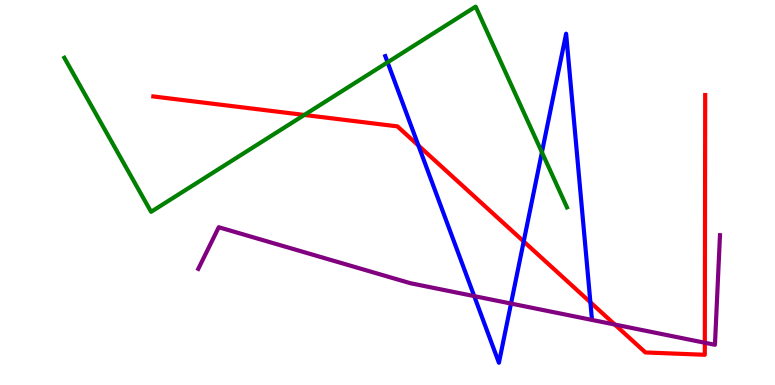[{'lines': ['blue', 'red'], 'intersections': [{'x': 5.4, 'y': 6.22}, {'x': 6.76, 'y': 3.73}, {'x': 7.62, 'y': 2.15}]}, {'lines': ['green', 'red'], 'intersections': [{'x': 3.93, 'y': 7.01}]}, {'lines': ['purple', 'red'], 'intersections': [{'x': 7.93, 'y': 1.57}, {'x': 9.09, 'y': 1.1}]}, {'lines': ['blue', 'green'], 'intersections': [{'x': 5.0, 'y': 8.38}, {'x': 6.99, 'y': 6.04}]}, {'lines': ['blue', 'purple'], 'intersections': [{'x': 6.12, 'y': 2.31}, {'x': 6.59, 'y': 2.12}]}, {'lines': ['green', 'purple'], 'intersections': []}]